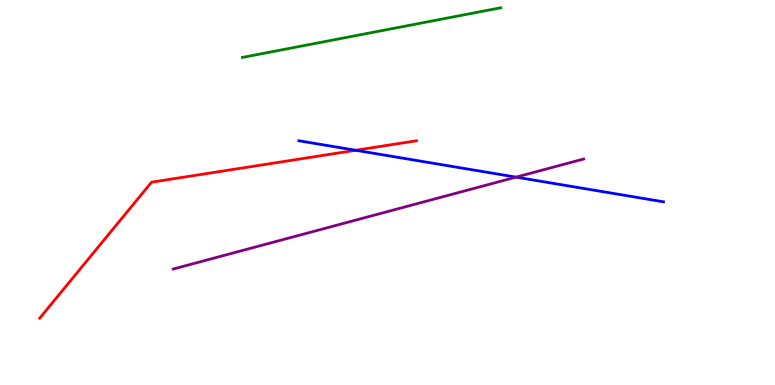[{'lines': ['blue', 'red'], 'intersections': [{'x': 4.59, 'y': 6.1}]}, {'lines': ['green', 'red'], 'intersections': []}, {'lines': ['purple', 'red'], 'intersections': []}, {'lines': ['blue', 'green'], 'intersections': []}, {'lines': ['blue', 'purple'], 'intersections': [{'x': 6.66, 'y': 5.4}]}, {'lines': ['green', 'purple'], 'intersections': []}]